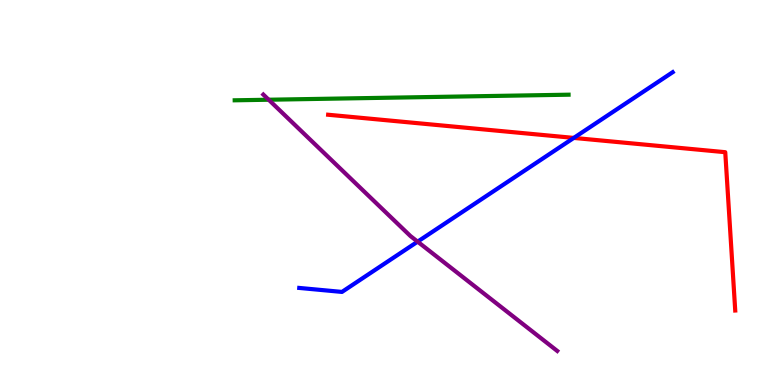[{'lines': ['blue', 'red'], 'intersections': [{'x': 7.4, 'y': 6.42}]}, {'lines': ['green', 'red'], 'intersections': []}, {'lines': ['purple', 'red'], 'intersections': []}, {'lines': ['blue', 'green'], 'intersections': []}, {'lines': ['blue', 'purple'], 'intersections': [{'x': 5.39, 'y': 3.72}]}, {'lines': ['green', 'purple'], 'intersections': [{'x': 3.47, 'y': 7.41}]}]